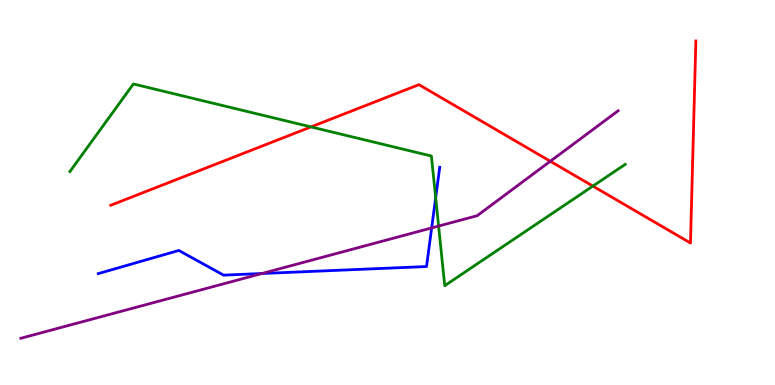[{'lines': ['blue', 'red'], 'intersections': []}, {'lines': ['green', 'red'], 'intersections': [{'x': 4.01, 'y': 6.7}, {'x': 7.65, 'y': 5.17}]}, {'lines': ['purple', 'red'], 'intersections': [{'x': 7.1, 'y': 5.81}]}, {'lines': ['blue', 'green'], 'intersections': [{'x': 5.62, 'y': 4.87}]}, {'lines': ['blue', 'purple'], 'intersections': [{'x': 3.38, 'y': 2.9}, {'x': 5.57, 'y': 4.08}]}, {'lines': ['green', 'purple'], 'intersections': [{'x': 5.66, 'y': 4.13}]}]